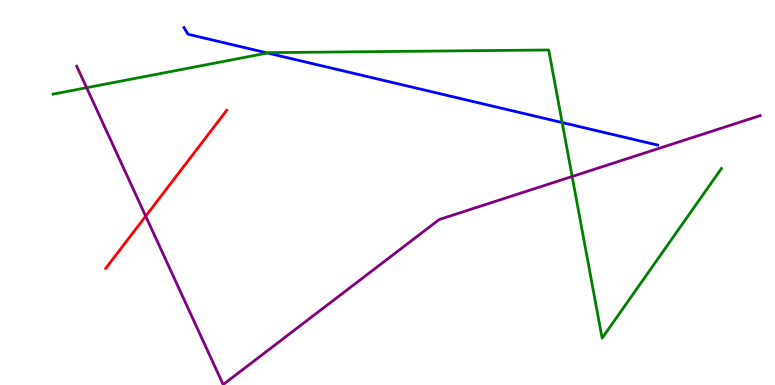[{'lines': ['blue', 'red'], 'intersections': []}, {'lines': ['green', 'red'], 'intersections': []}, {'lines': ['purple', 'red'], 'intersections': [{'x': 1.88, 'y': 4.39}]}, {'lines': ['blue', 'green'], 'intersections': [{'x': 3.45, 'y': 8.62}, {'x': 7.25, 'y': 6.82}]}, {'lines': ['blue', 'purple'], 'intersections': []}, {'lines': ['green', 'purple'], 'intersections': [{'x': 1.12, 'y': 7.72}, {'x': 7.38, 'y': 5.42}]}]